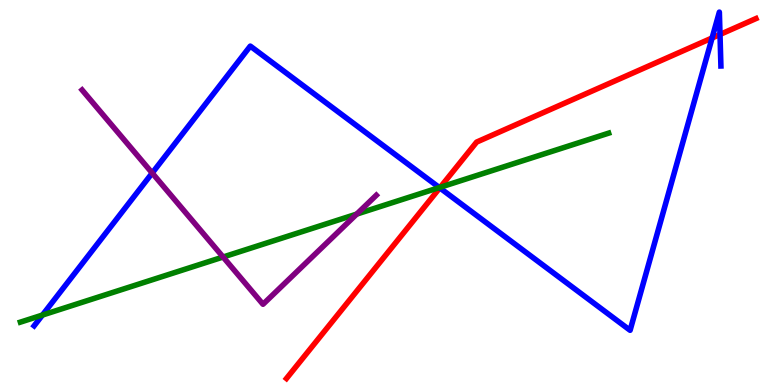[{'lines': ['blue', 'red'], 'intersections': [{'x': 5.67, 'y': 5.12}, {'x': 9.19, 'y': 9.01}, {'x': 9.29, 'y': 9.1}]}, {'lines': ['green', 'red'], 'intersections': [{'x': 5.68, 'y': 5.14}]}, {'lines': ['purple', 'red'], 'intersections': []}, {'lines': ['blue', 'green'], 'intersections': [{'x': 0.548, 'y': 1.82}, {'x': 5.67, 'y': 5.13}]}, {'lines': ['blue', 'purple'], 'intersections': [{'x': 1.96, 'y': 5.51}]}, {'lines': ['green', 'purple'], 'intersections': [{'x': 2.88, 'y': 3.32}, {'x': 4.6, 'y': 4.44}]}]